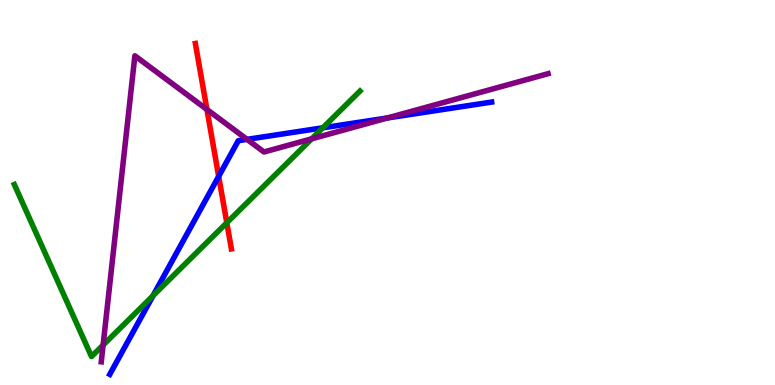[{'lines': ['blue', 'red'], 'intersections': [{'x': 2.82, 'y': 5.42}]}, {'lines': ['green', 'red'], 'intersections': [{'x': 2.93, 'y': 4.21}]}, {'lines': ['purple', 'red'], 'intersections': [{'x': 2.67, 'y': 7.16}]}, {'lines': ['blue', 'green'], 'intersections': [{'x': 1.97, 'y': 2.32}, {'x': 4.17, 'y': 6.68}]}, {'lines': ['blue', 'purple'], 'intersections': [{'x': 3.19, 'y': 6.38}, {'x': 5.0, 'y': 6.94}]}, {'lines': ['green', 'purple'], 'intersections': [{'x': 1.33, 'y': 1.04}, {'x': 4.02, 'y': 6.39}]}]